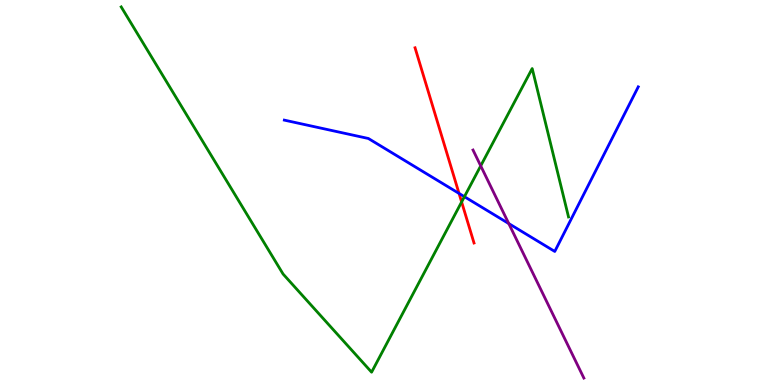[{'lines': ['blue', 'red'], 'intersections': [{'x': 5.92, 'y': 4.98}]}, {'lines': ['green', 'red'], 'intersections': [{'x': 5.96, 'y': 4.75}]}, {'lines': ['purple', 'red'], 'intersections': []}, {'lines': ['blue', 'green'], 'intersections': [{'x': 5.99, 'y': 4.89}]}, {'lines': ['blue', 'purple'], 'intersections': [{'x': 6.56, 'y': 4.19}]}, {'lines': ['green', 'purple'], 'intersections': [{'x': 6.2, 'y': 5.69}]}]